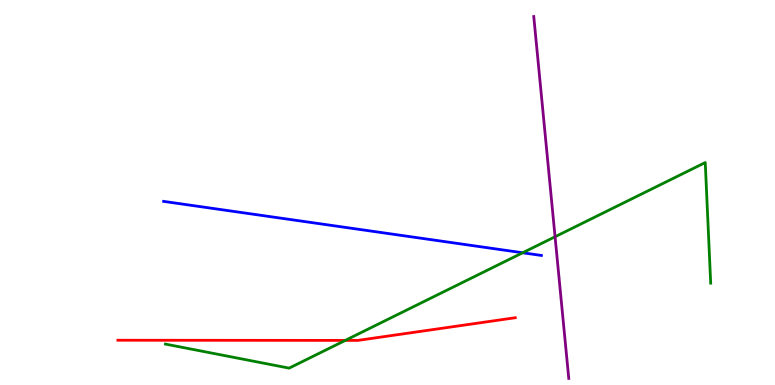[{'lines': ['blue', 'red'], 'intersections': []}, {'lines': ['green', 'red'], 'intersections': [{'x': 4.45, 'y': 1.16}]}, {'lines': ['purple', 'red'], 'intersections': []}, {'lines': ['blue', 'green'], 'intersections': [{'x': 6.74, 'y': 3.43}]}, {'lines': ['blue', 'purple'], 'intersections': []}, {'lines': ['green', 'purple'], 'intersections': [{'x': 7.16, 'y': 3.85}]}]